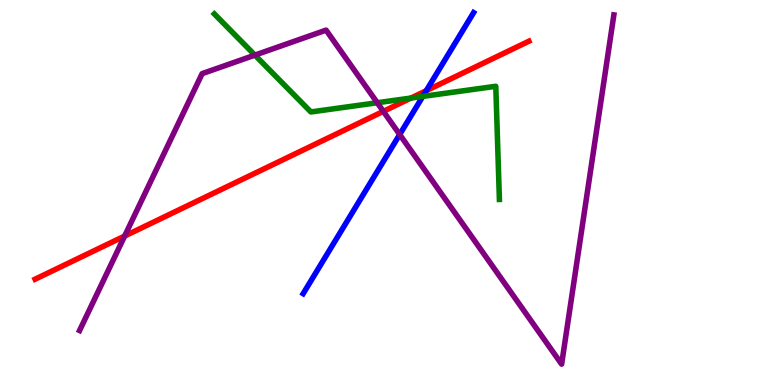[{'lines': ['blue', 'red'], 'intersections': [{'x': 5.5, 'y': 7.64}]}, {'lines': ['green', 'red'], 'intersections': [{'x': 5.3, 'y': 7.45}]}, {'lines': ['purple', 'red'], 'intersections': [{'x': 1.61, 'y': 3.87}, {'x': 4.95, 'y': 7.11}]}, {'lines': ['blue', 'green'], 'intersections': [{'x': 5.46, 'y': 7.5}]}, {'lines': ['blue', 'purple'], 'intersections': [{'x': 5.16, 'y': 6.51}]}, {'lines': ['green', 'purple'], 'intersections': [{'x': 3.29, 'y': 8.57}, {'x': 4.87, 'y': 7.33}]}]